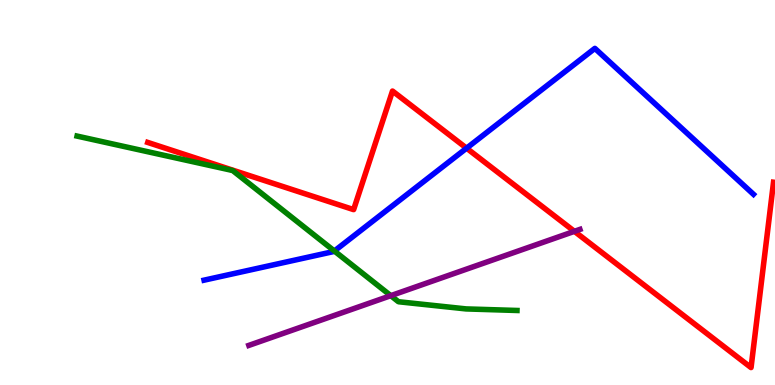[{'lines': ['blue', 'red'], 'intersections': [{'x': 6.02, 'y': 6.15}]}, {'lines': ['green', 'red'], 'intersections': []}, {'lines': ['purple', 'red'], 'intersections': [{'x': 7.41, 'y': 3.99}]}, {'lines': ['blue', 'green'], 'intersections': [{'x': 4.31, 'y': 3.48}]}, {'lines': ['blue', 'purple'], 'intersections': []}, {'lines': ['green', 'purple'], 'intersections': [{'x': 5.04, 'y': 2.32}]}]